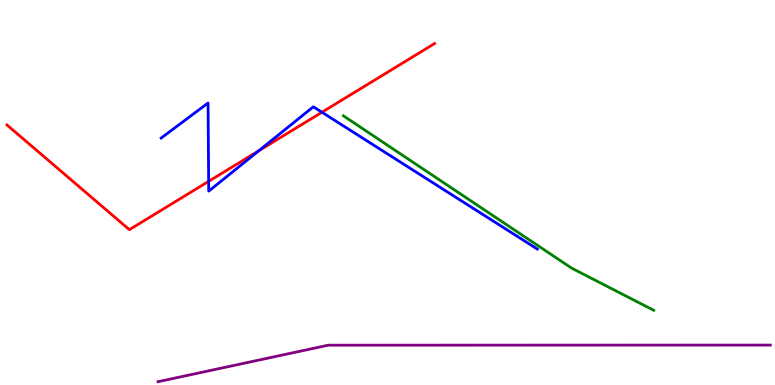[{'lines': ['blue', 'red'], 'intersections': [{'x': 2.69, 'y': 5.29}, {'x': 3.34, 'y': 6.08}, {'x': 4.15, 'y': 7.08}]}, {'lines': ['green', 'red'], 'intersections': []}, {'lines': ['purple', 'red'], 'intersections': []}, {'lines': ['blue', 'green'], 'intersections': []}, {'lines': ['blue', 'purple'], 'intersections': []}, {'lines': ['green', 'purple'], 'intersections': []}]